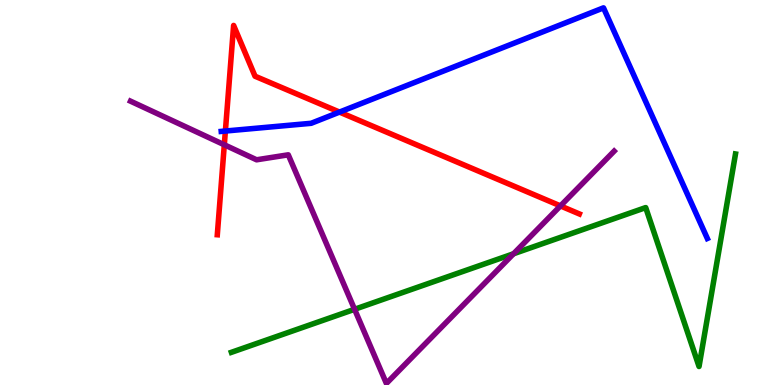[{'lines': ['blue', 'red'], 'intersections': [{'x': 2.91, 'y': 6.6}, {'x': 4.38, 'y': 7.09}]}, {'lines': ['green', 'red'], 'intersections': []}, {'lines': ['purple', 'red'], 'intersections': [{'x': 2.89, 'y': 6.24}, {'x': 7.23, 'y': 4.65}]}, {'lines': ['blue', 'green'], 'intersections': []}, {'lines': ['blue', 'purple'], 'intersections': []}, {'lines': ['green', 'purple'], 'intersections': [{'x': 4.58, 'y': 1.97}, {'x': 6.63, 'y': 3.41}]}]